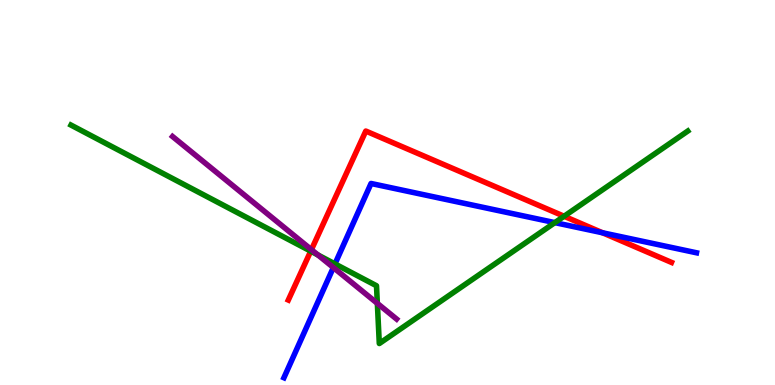[{'lines': ['blue', 'red'], 'intersections': [{'x': 7.77, 'y': 3.95}]}, {'lines': ['green', 'red'], 'intersections': [{'x': 4.01, 'y': 3.48}, {'x': 7.28, 'y': 4.38}]}, {'lines': ['purple', 'red'], 'intersections': [{'x': 4.02, 'y': 3.52}]}, {'lines': ['blue', 'green'], 'intersections': [{'x': 4.32, 'y': 3.15}, {'x': 7.16, 'y': 4.22}]}, {'lines': ['blue', 'purple'], 'intersections': [{'x': 4.3, 'y': 3.05}]}, {'lines': ['green', 'purple'], 'intersections': [{'x': 4.1, 'y': 3.38}, {'x': 4.87, 'y': 2.12}]}]